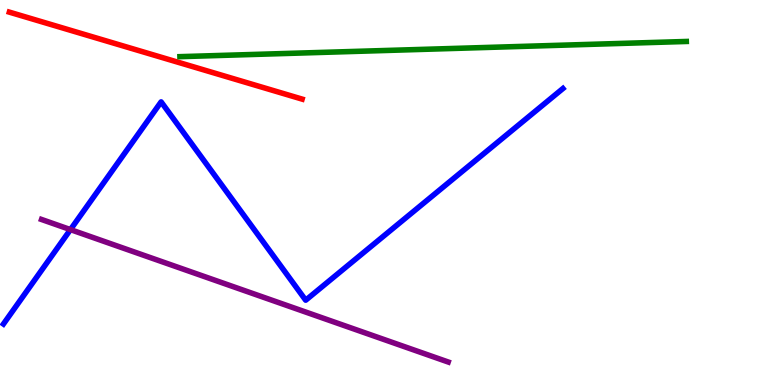[{'lines': ['blue', 'red'], 'intersections': []}, {'lines': ['green', 'red'], 'intersections': []}, {'lines': ['purple', 'red'], 'intersections': []}, {'lines': ['blue', 'green'], 'intersections': []}, {'lines': ['blue', 'purple'], 'intersections': [{'x': 0.909, 'y': 4.04}]}, {'lines': ['green', 'purple'], 'intersections': []}]